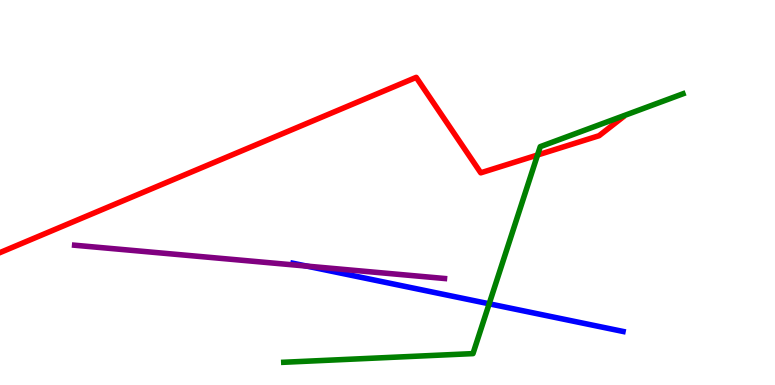[{'lines': ['blue', 'red'], 'intersections': []}, {'lines': ['green', 'red'], 'intersections': [{'x': 6.94, 'y': 5.97}]}, {'lines': ['purple', 'red'], 'intersections': []}, {'lines': ['blue', 'green'], 'intersections': [{'x': 6.31, 'y': 2.11}]}, {'lines': ['blue', 'purple'], 'intersections': [{'x': 3.96, 'y': 3.09}]}, {'lines': ['green', 'purple'], 'intersections': []}]